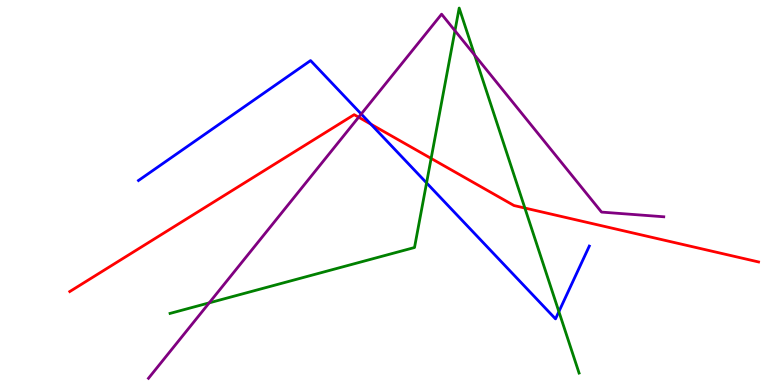[{'lines': ['blue', 'red'], 'intersections': [{'x': 4.79, 'y': 6.77}]}, {'lines': ['green', 'red'], 'intersections': [{'x': 5.56, 'y': 5.88}, {'x': 6.77, 'y': 4.6}]}, {'lines': ['purple', 'red'], 'intersections': [{'x': 4.63, 'y': 6.96}]}, {'lines': ['blue', 'green'], 'intersections': [{'x': 5.5, 'y': 5.25}, {'x': 7.21, 'y': 1.91}]}, {'lines': ['blue', 'purple'], 'intersections': [{'x': 4.66, 'y': 7.04}]}, {'lines': ['green', 'purple'], 'intersections': [{'x': 2.7, 'y': 2.13}, {'x': 5.87, 'y': 9.2}, {'x': 6.12, 'y': 8.57}]}]